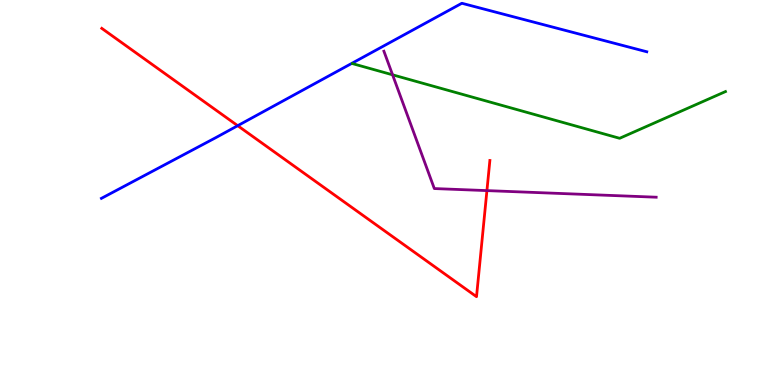[{'lines': ['blue', 'red'], 'intersections': [{'x': 3.07, 'y': 6.74}]}, {'lines': ['green', 'red'], 'intersections': []}, {'lines': ['purple', 'red'], 'intersections': [{'x': 6.28, 'y': 5.05}]}, {'lines': ['blue', 'green'], 'intersections': []}, {'lines': ['blue', 'purple'], 'intersections': []}, {'lines': ['green', 'purple'], 'intersections': [{'x': 5.07, 'y': 8.06}]}]